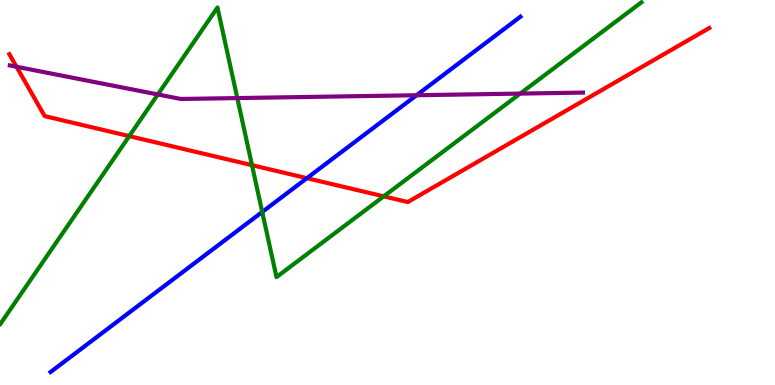[{'lines': ['blue', 'red'], 'intersections': [{'x': 3.96, 'y': 5.37}]}, {'lines': ['green', 'red'], 'intersections': [{'x': 1.67, 'y': 6.46}, {'x': 3.25, 'y': 5.71}, {'x': 4.95, 'y': 4.9}]}, {'lines': ['purple', 'red'], 'intersections': [{'x': 0.213, 'y': 8.27}]}, {'lines': ['blue', 'green'], 'intersections': [{'x': 3.38, 'y': 4.49}]}, {'lines': ['blue', 'purple'], 'intersections': [{'x': 5.38, 'y': 7.53}]}, {'lines': ['green', 'purple'], 'intersections': [{'x': 2.04, 'y': 7.55}, {'x': 3.06, 'y': 7.45}, {'x': 6.71, 'y': 7.57}]}]